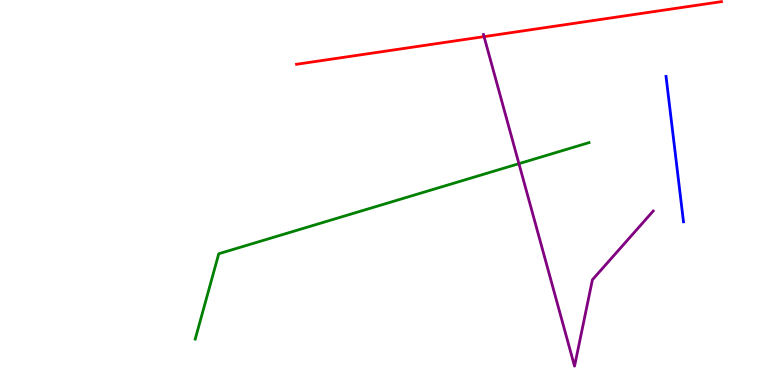[{'lines': ['blue', 'red'], 'intersections': []}, {'lines': ['green', 'red'], 'intersections': []}, {'lines': ['purple', 'red'], 'intersections': [{'x': 6.25, 'y': 9.05}]}, {'lines': ['blue', 'green'], 'intersections': []}, {'lines': ['blue', 'purple'], 'intersections': []}, {'lines': ['green', 'purple'], 'intersections': [{'x': 6.7, 'y': 5.75}]}]